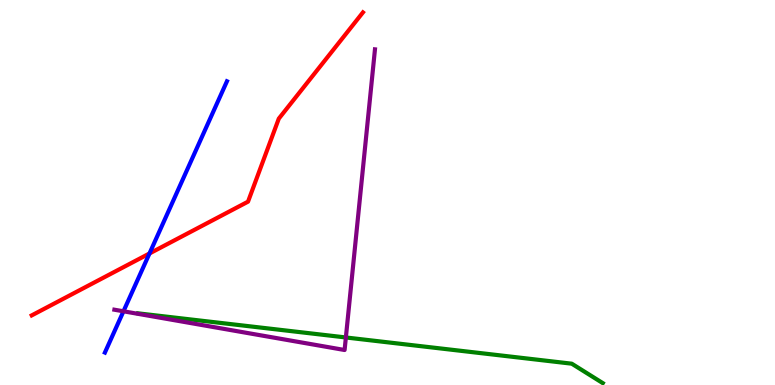[{'lines': ['blue', 'red'], 'intersections': [{'x': 1.93, 'y': 3.42}]}, {'lines': ['green', 'red'], 'intersections': []}, {'lines': ['purple', 'red'], 'intersections': []}, {'lines': ['blue', 'green'], 'intersections': []}, {'lines': ['blue', 'purple'], 'intersections': [{'x': 1.59, 'y': 1.91}]}, {'lines': ['green', 'purple'], 'intersections': [{'x': 4.46, 'y': 1.23}]}]